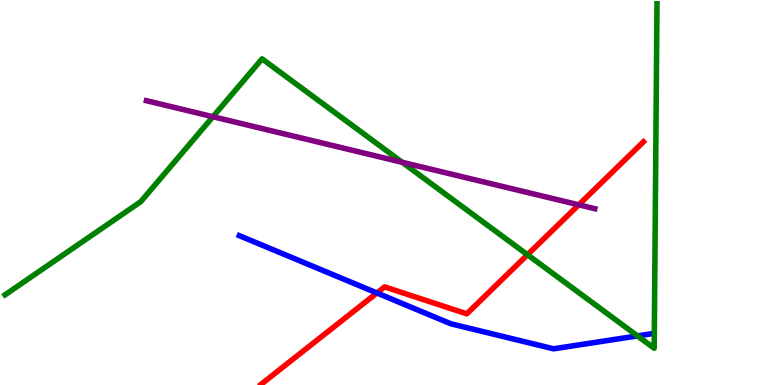[{'lines': ['blue', 'red'], 'intersections': [{'x': 4.86, 'y': 2.39}]}, {'lines': ['green', 'red'], 'intersections': [{'x': 6.81, 'y': 3.38}]}, {'lines': ['purple', 'red'], 'intersections': [{'x': 7.47, 'y': 4.68}]}, {'lines': ['blue', 'green'], 'intersections': [{'x': 8.23, 'y': 1.28}]}, {'lines': ['blue', 'purple'], 'intersections': []}, {'lines': ['green', 'purple'], 'intersections': [{'x': 2.75, 'y': 6.97}, {'x': 5.19, 'y': 5.78}]}]